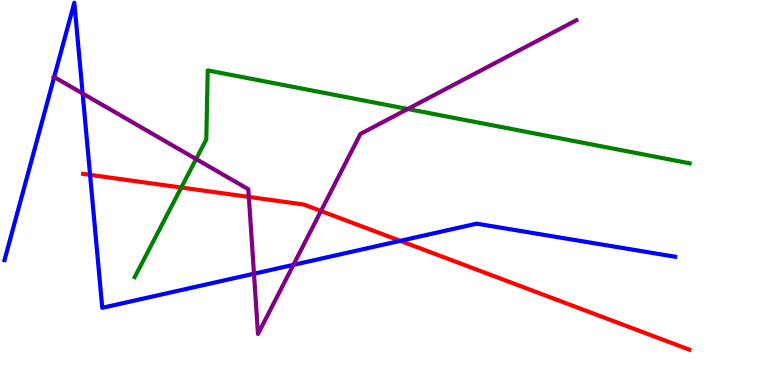[{'lines': ['blue', 'red'], 'intersections': [{'x': 1.16, 'y': 5.46}, {'x': 5.16, 'y': 3.74}]}, {'lines': ['green', 'red'], 'intersections': [{'x': 2.34, 'y': 5.13}]}, {'lines': ['purple', 'red'], 'intersections': [{'x': 3.21, 'y': 4.89}, {'x': 4.14, 'y': 4.52}]}, {'lines': ['blue', 'green'], 'intersections': []}, {'lines': ['blue', 'purple'], 'intersections': [{'x': 0.699, 'y': 8.0}, {'x': 1.07, 'y': 7.57}, {'x': 3.28, 'y': 2.89}, {'x': 3.79, 'y': 3.12}]}, {'lines': ['green', 'purple'], 'intersections': [{'x': 2.53, 'y': 5.87}, {'x': 5.26, 'y': 7.17}]}]